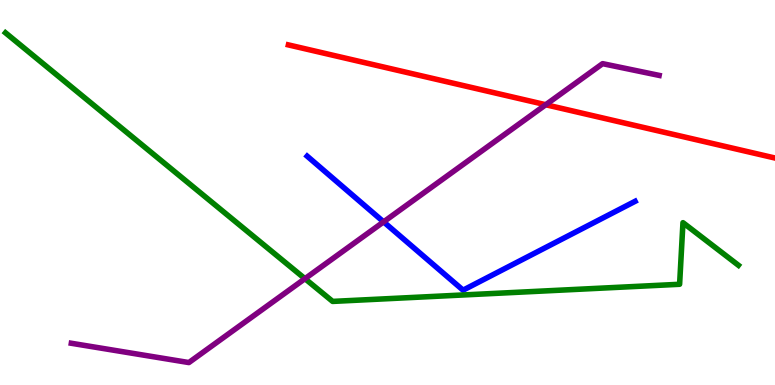[{'lines': ['blue', 'red'], 'intersections': []}, {'lines': ['green', 'red'], 'intersections': []}, {'lines': ['purple', 'red'], 'intersections': [{'x': 7.04, 'y': 7.28}]}, {'lines': ['blue', 'green'], 'intersections': []}, {'lines': ['blue', 'purple'], 'intersections': [{'x': 4.95, 'y': 4.24}]}, {'lines': ['green', 'purple'], 'intersections': [{'x': 3.94, 'y': 2.76}]}]